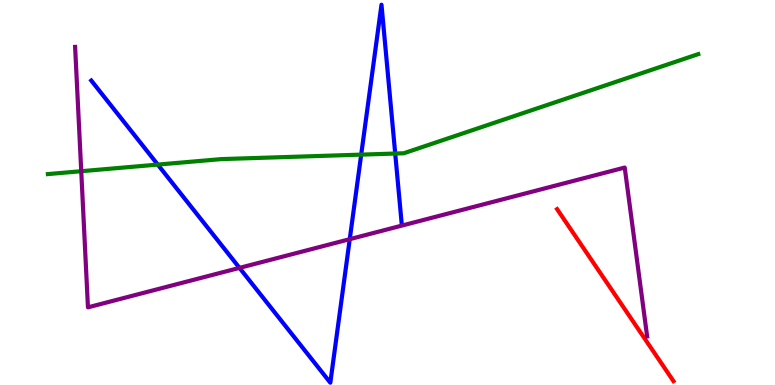[{'lines': ['blue', 'red'], 'intersections': []}, {'lines': ['green', 'red'], 'intersections': []}, {'lines': ['purple', 'red'], 'intersections': []}, {'lines': ['blue', 'green'], 'intersections': [{'x': 2.04, 'y': 5.72}, {'x': 4.66, 'y': 5.98}, {'x': 5.1, 'y': 6.01}]}, {'lines': ['blue', 'purple'], 'intersections': [{'x': 3.09, 'y': 3.04}, {'x': 4.51, 'y': 3.79}]}, {'lines': ['green', 'purple'], 'intersections': [{'x': 1.05, 'y': 5.55}]}]